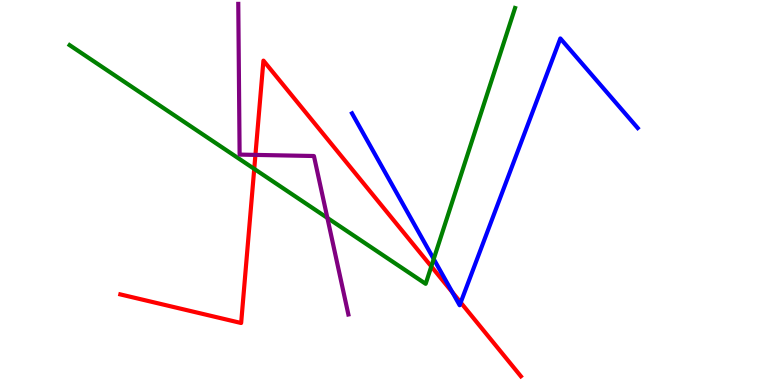[{'lines': ['blue', 'red'], 'intersections': [{'x': 5.84, 'y': 2.41}, {'x': 5.94, 'y': 2.14}]}, {'lines': ['green', 'red'], 'intersections': [{'x': 3.28, 'y': 5.61}, {'x': 5.57, 'y': 3.08}]}, {'lines': ['purple', 'red'], 'intersections': [{'x': 3.3, 'y': 5.98}]}, {'lines': ['blue', 'green'], 'intersections': [{'x': 5.6, 'y': 3.27}]}, {'lines': ['blue', 'purple'], 'intersections': []}, {'lines': ['green', 'purple'], 'intersections': [{'x': 4.22, 'y': 4.34}]}]